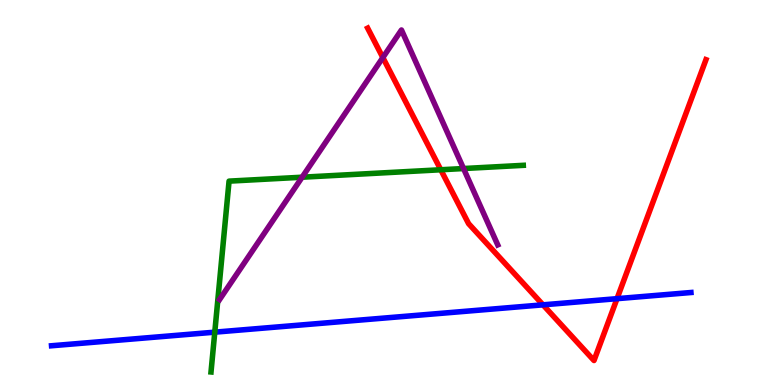[{'lines': ['blue', 'red'], 'intersections': [{'x': 7.01, 'y': 2.08}, {'x': 7.96, 'y': 2.24}]}, {'lines': ['green', 'red'], 'intersections': [{'x': 5.69, 'y': 5.59}]}, {'lines': ['purple', 'red'], 'intersections': [{'x': 4.94, 'y': 8.5}]}, {'lines': ['blue', 'green'], 'intersections': [{'x': 2.77, 'y': 1.37}]}, {'lines': ['blue', 'purple'], 'intersections': []}, {'lines': ['green', 'purple'], 'intersections': [{'x': 3.9, 'y': 5.4}, {'x': 5.98, 'y': 5.62}]}]